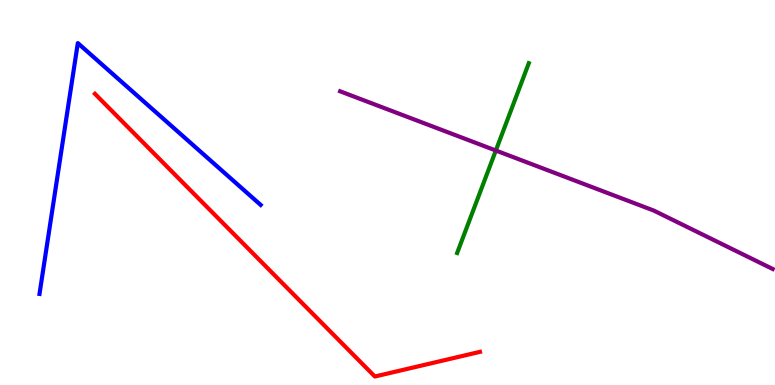[{'lines': ['blue', 'red'], 'intersections': []}, {'lines': ['green', 'red'], 'intersections': []}, {'lines': ['purple', 'red'], 'intersections': []}, {'lines': ['blue', 'green'], 'intersections': []}, {'lines': ['blue', 'purple'], 'intersections': []}, {'lines': ['green', 'purple'], 'intersections': [{'x': 6.4, 'y': 6.09}]}]